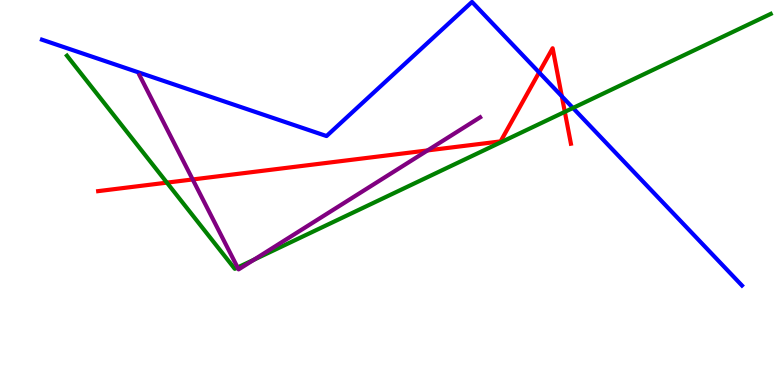[{'lines': ['blue', 'red'], 'intersections': [{'x': 6.96, 'y': 8.12}, {'x': 7.25, 'y': 7.5}]}, {'lines': ['green', 'red'], 'intersections': [{'x': 2.15, 'y': 5.26}, {'x': 7.29, 'y': 7.09}]}, {'lines': ['purple', 'red'], 'intersections': [{'x': 2.49, 'y': 5.34}, {'x': 5.52, 'y': 6.09}]}, {'lines': ['blue', 'green'], 'intersections': [{'x': 7.39, 'y': 7.2}]}, {'lines': ['blue', 'purple'], 'intersections': []}, {'lines': ['green', 'purple'], 'intersections': [{'x': 3.07, 'y': 3.05}, {'x': 3.28, 'y': 3.25}]}]